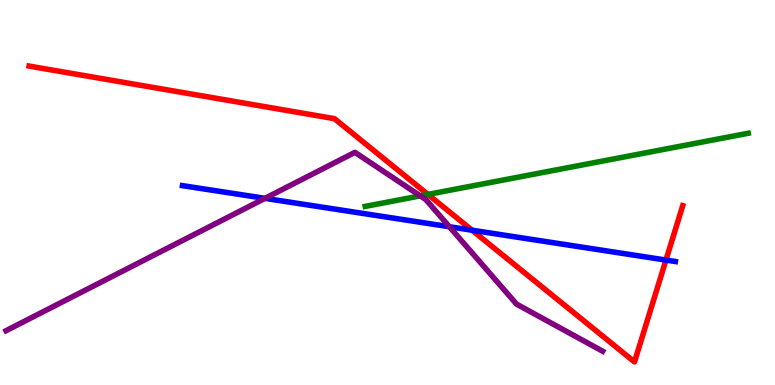[{'lines': ['blue', 'red'], 'intersections': [{'x': 6.09, 'y': 4.02}, {'x': 8.59, 'y': 3.25}]}, {'lines': ['green', 'red'], 'intersections': [{'x': 5.52, 'y': 4.95}]}, {'lines': ['purple', 'red'], 'intersections': []}, {'lines': ['blue', 'green'], 'intersections': []}, {'lines': ['blue', 'purple'], 'intersections': [{'x': 3.42, 'y': 4.85}, {'x': 5.8, 'y': 4.11}]}, {'lines': ['green', 'purple'], 'intersections': [{'x': 5.42, 'y': 4.91}]}]